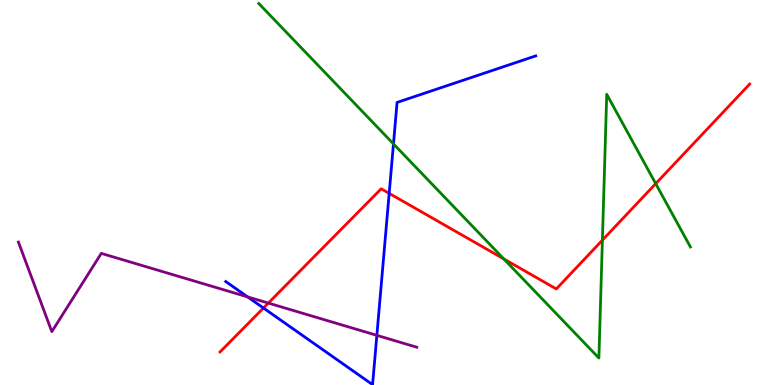[{'lines': ['blue', 'red'], 'intersections': [{'x': 3.4, 'y': 2.0}, {'x': 5.02, 'y': 4.98}]}, {'lines': ['green', 'red'], 'intersections': [{'x': 6.5, 'y': 3.28}, {'x': 7.77, 'y': 3.76}, {'x': 8.46, 'y': 5.23}]}, {'lines': ['purple', 'red'], 'intersections': [{'x': 3.46, 'y': 2.13}]}, {'lines': ['blue', 'green'], 'intersections': [{'x': 5.08, 'y': 6.26}]}, {'lines': ['blue', 'purple'], 'intersections': [{'x': 3.2, 'y': 2.29}, {'x': 4.86, 'y': 1.29}]}, {'lines': ['green', 'purple'], 'intersections': []}]